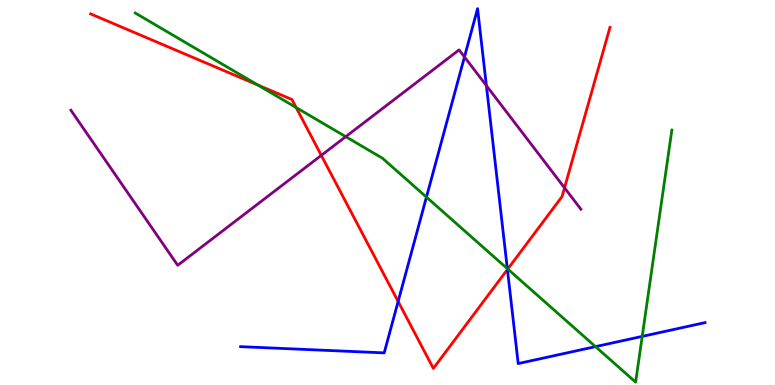[{'lines': ['blue', 'red'], 'intersections': [{'x': 5.14, 'y': 2.17}, {'x': 6.55, 'y': 3.0}]}, {'lines': ['green', 'red'], 'intersections': [{'x': 3.33, 'y': 7.79}, {'x': 3.82, 'y': 7.21}, {'x': 6.55, 'y': 3.01}]}, {'lines': ['purple', 'red'], 'intersections': [{'x': 4.15, 'y': 5.96}, {'x': 7.28, 'y': 5.12}]}, {'lines': ['blue', 'green'], 'intersections': [{'x': 5.5, 'y': 4.88}, {'x': 6.55, 'y': 3.02}, {'x': 7.68, 'y': 0.997}, {'x': 8.29, 'y': 1.26}]}, {'lines': ['blue', 'purple'], 'intersections': [{'x': 5.99, 'y': 8.52}, {'x': 6.28, 'y': 7.78}]}, {'lines': ['green', 'purple'], 'intersections': [{'x': 4.46, 'y': 6.45}]}]